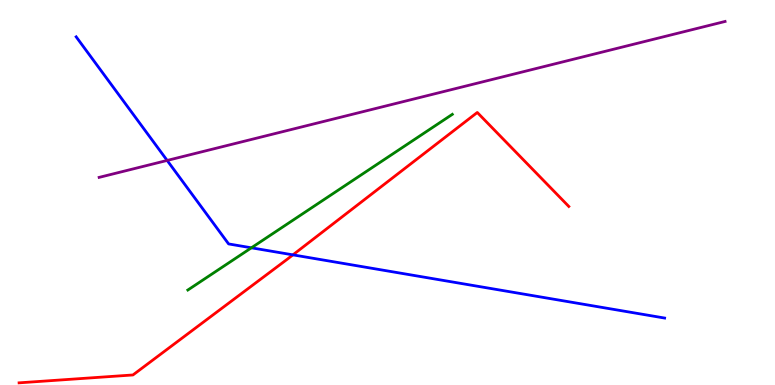[{'lines': ['blue', 'red'], 'intersections': [{'x': 3.78, 'y': 3.38}]}, {'lines': ['green', 'red'], 'intersections': []}, {'lines': ['purple', 'red'], 'intersections': []}, {'lines': ['blue', 'green'], 'intersections': [{'x': 3.24, 'y': 3.56}]}, {'lines': ['blue', 'purple'], 'intersections': [{'x': 2.16, 'y': 5.83}]}, {'lines': ['green', 'purple'], 'intersections': []}]